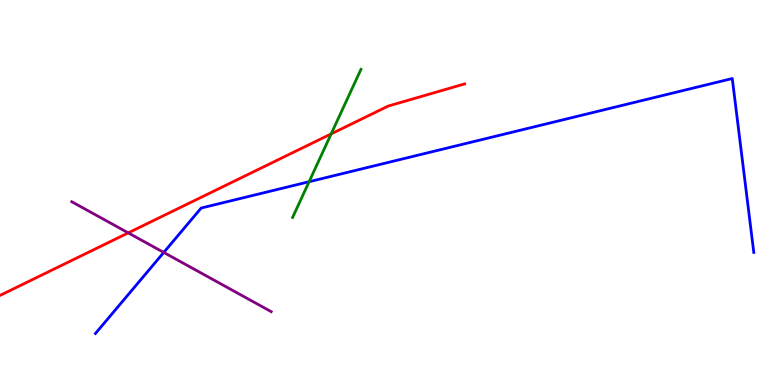[{'lines': ['blue', 'red'], 'intersections': []}, {'lines': ['green', 'red'], 'intersections': [{'x': 4.27, 'y': 6.52}]}, {'lines': ['purple', 'red'], 'intersections': [{'x': 1.65, 'y': 3.95}]}, {'lines': ['blue', 'green'], 'intersections': [{'x': 3.99, 'y': 5.28}]}, {'lines': ['blue', 'purple'], 'intersections': [{'x': 2.11, 'y': 3.44}]}, {'lines': ['green', 'purple'], 'intersections': []}]